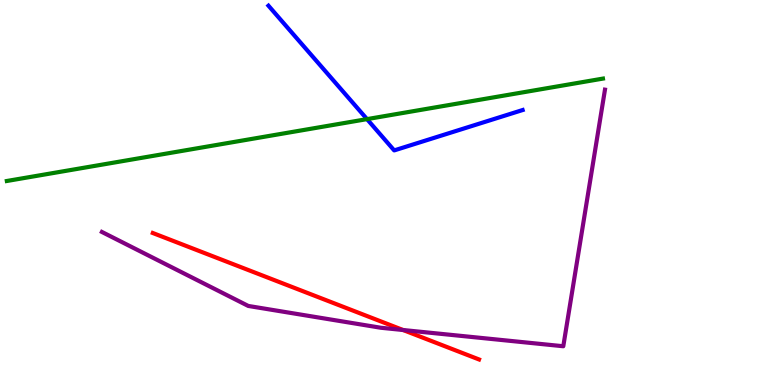[{'lines': ['blue', 'red'], 'intersections': []}, {'lines': ['green', 'red'], 'intersections': []}, {'lines': ['purple', 'red'], 'intersections': [{'x': 5.2, 'y': 1.43}]}, {'lines': ['blue', 'green'], 'intersections': [{'x': 4.74, 'y': 6.91}]}, {'lines': ['blue', 'purple'], 'intersections': []}, {'lines': ['green', 'purple'], 'intersections': []}]